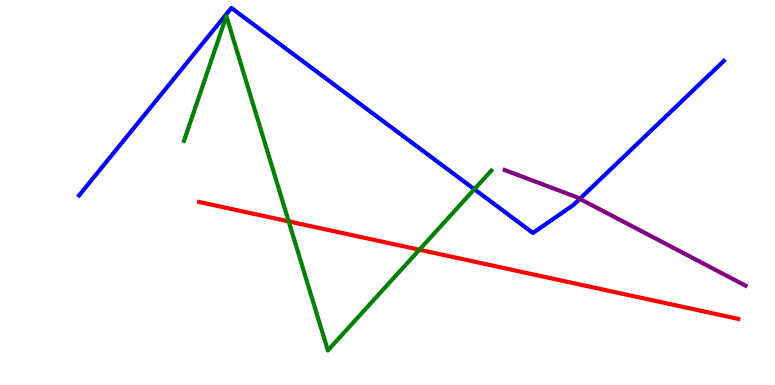[{'lines': ['blue', 'red'], 'intersections': []}, {'lines': ['green', 'red'], 'intersections': [{'x': 3.73, 'y': 4.25}, {'x': 5.41, 'y': 3.51}]}, {'lines': ['purple', 'red'], 'intersections': []}, {'lines': ['blue', 'green'], 'intersections': [{'x': 6.12, 'y': 5.08}]}, {'lines': ['blue', 'purple'], 'intersections': [{'x': 7.48, 'y': 4.83}]}, {'lines': ['green', 'purple'], 'intersections': []}]